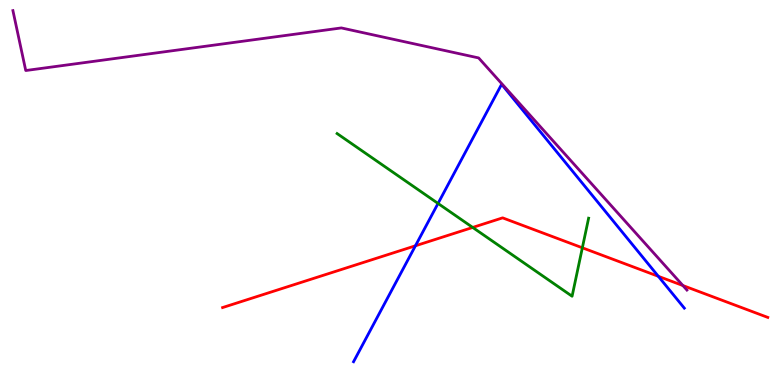[{'lines': ['blue', 'red'], 'intersections': [{'x': 5.36, 'y': 3.62}, {'x': 8.49, 'y': 2.82}]}, {'lines': ['green', 'red'], 'intersections': [{'x': 6.1, 'y': 4.09}, {'x': 7.51, 'y': 3.56}]}, {'lines': ['purple', 'red'], 'intersections': [{'x': 8.81, 'y': 2.58}]}, {'lines': ['blue', 'green'], 'intersections': [{'x': 5.65, 'y': 4.72}]}, {'lines': ['blue', 'purple'], 'intersections': []}, {'lines': ['green', 'purple'], 'intersections': []}]